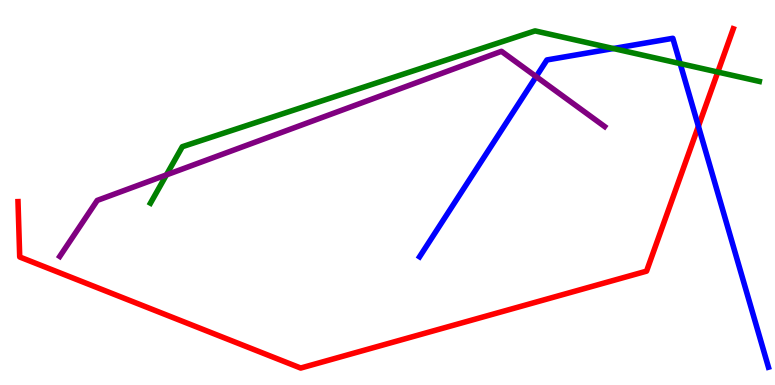[{'lines': ['blue', 'red'], 'intersections': [{'x': 9.01, 'y': 6.72}]}, {'lines': ['green', 'red'], 'intersections': [{'x': 9.26, 'y': 8.13}]}, {'lines': ['purple', 'red'], 'intersections': []}, {'lines': ['blue', 'green'], 'intersections': [{'x': 7.91, 'y': 8.74}, {'x': 8.78, 'y': 8.35}]}, {'lines': ['blue', 'purple'], 'intersections': [{'x': 6.92, 'y': 8.01}]}, {'lines': ['green', 'purple'], 'intersections': [{'x': 2.15, 'y': 5.46}]}]